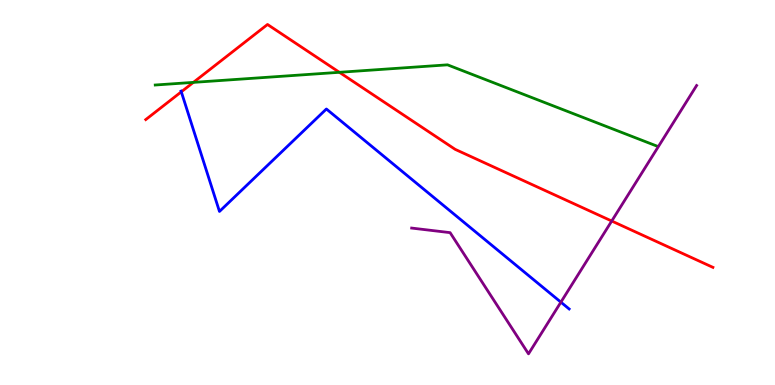[{'lines': ['blue', 'red'], 'intersections': [{'x': 2.34, 'y': 7.61}]}, {'lines': ['green', 'red'], 'intersections': [{'x': 2.5, 'y': 7.86}, {'x': 4.38, 'y': 8.12}]}, {'lines': ['purple', 'red'], 'intersections': [{'x': 7.89, 'y': 4.26}]}, {'lines': ['blue', 'green'], 'intersections': []}, {'lines': ['blue', 'purple'], 'intersections': [{'x': 7.24, 'y': 2.15}]}, {'lines': ['green', 'purple'], 'intersections': []}]